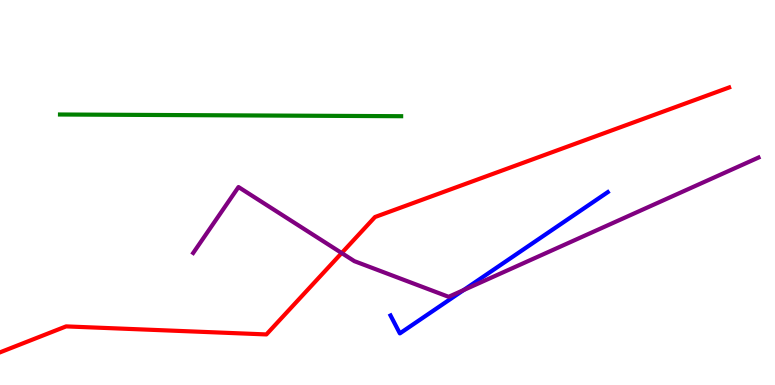[{'lines': ['blue', 'red'], 'intersections': []}, {'lines': ['green', 'red'], 'intersections': []}, {'lines': ['purple', 'red'], 'intersections': [{'x': 4.41, 'y': 3.43}]}, {'lines': ['blue', 'green'], 'intersections': []}, {'lines': ['blue', 'purple'], 'intersections': [{'x': 5.98, 'y': 2.47}]}, {'lines': ['green', 'purple'], 'intersections': []}]